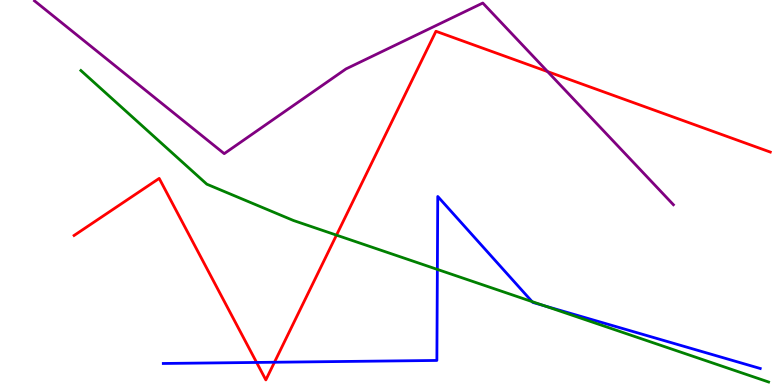[{'lines': ['blue', 'red'], 'intersections': [{'x': 3.31, 'y': 0.586}, {'x': 3.54, 'y': 0.591}]}, {'lines': ['green', 'red'], 'intersections': [{'x': 4.34, 'y': 3.89}]}, {'lines': ['purple', 'red'], 'intersections': [{'x': 7.07, 'y': 8.14}]}, {'lines': ['blue', 'green'], 'intersections': [{'x': 5.64, 'y': 3.0}, {'x': 6.87, 'y': 2.17}, {'x': 7.03, 'y': 2.06}]}, {'lines': ['blue', 'purple'], 'intersections': []}, {'lines': ['green', 'purple'], 'intersections': []}]